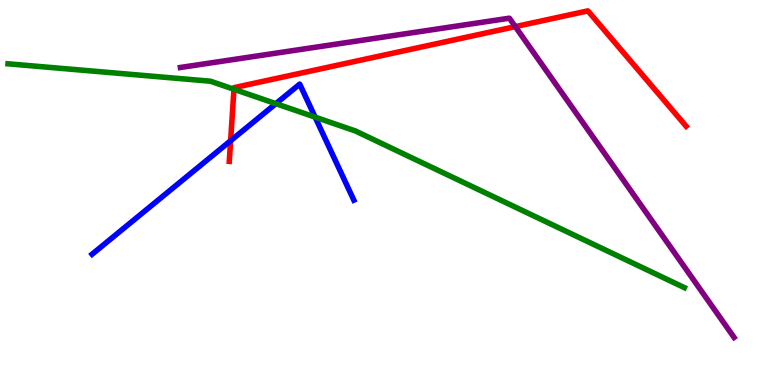[{'lines': ['blue', 'red'], 'intersections': [{'x': 2.98, 'y': 6.34}]}, {'lines': ['green', 'red'], 'intersections': [{'x': 3.02, 'y': 7.68}]}, {'lines': ['purple', 'red'], 'intersections': [{'x': 6.65, 'y': 9.31}]}, {'lines': ['blue', 'green'], 'intersections': [{'x': 3.56, 'y': 7.31}, {'x': 4.07, 'y': 6.96}]}, {'lines': ['blue', 'purple'], 'intersections': []}, {'lines': ['green', 'purple'], 'intersections': []}]